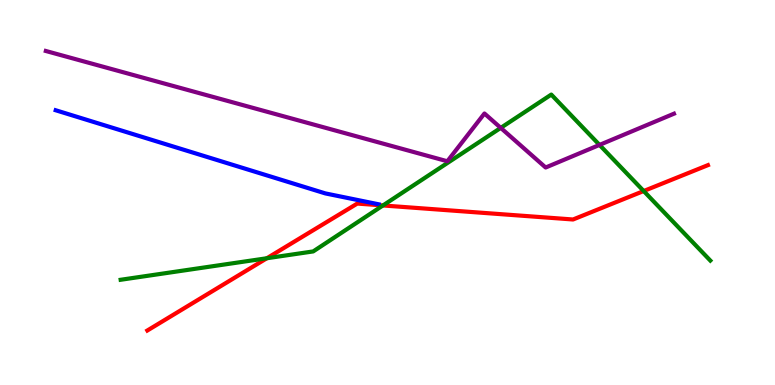[{'lines': ['blue', 'red'], 'intersections': []}, {'lines': ['green', 'red'], 'intersections': [{'x': 3.44, 'y': 3.29}, {'x': 4.94, 'y': 4.66}, {'x': 8.31, 'y': 5.04}]}, {'lines': ['purple', 'red'], 'intersections': []}, {'lines': ['blue', 'green'], 'intersections': []}, {'lines': ['blue', 'purple'], 'intersections': []}, {'lines': ['green', 'purple'], 'intersections': [{'x': 6.46, 'y': 6.68}, {'x': 7.74, 'y': 6.24}]}]